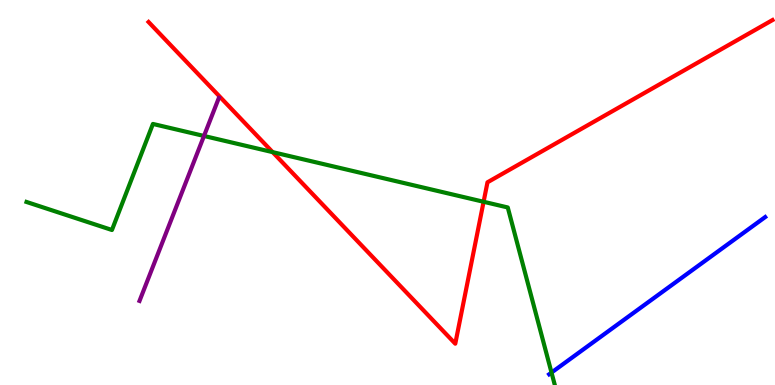[{'lines': ['blue', 'red'], 'intersections': []}, {'lines': ['green', 'red'], 'intersections': [{'x': 3.52, 'y': 6.05}, {'x': 6.24, 'y': 4.76}]}, {'lines': ['purple', 'red'], 'intersections': []}, {'lines': ['blue', 'green'], 'intersections': [{'x': 7.12, 'y': 0.323}]}, {'lines': ['blue', 'purple'], 'intersections': []}, {'lines': ['green', 'purple'], 'intersections': [{'x': 2.63, 'y': 6.47}]}]